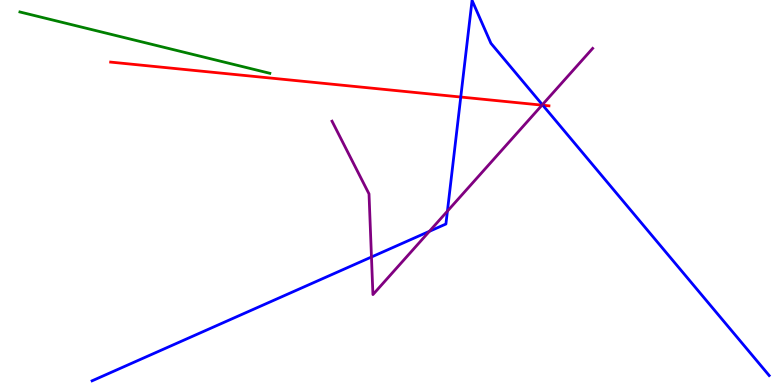[{'lines': ['blue', 'red'], 'intersections': [{'x': 5.95, 'y': 7.48}, {'x': 7.0, 'y': 7.27}]}, {'lines': ['green', 'red'], 'intersections': []}, {'lines': ['purple', 'red'], 'intersections': [{'x': 6.99, 'y': 7.27}]}, {'lines': ['blue', 'green'], 'intersections': []}, {'lines': ['blue', 'purple'], 'intersections': [{'x': 4.79, 'y': 3.32}, {'x': 5.54, 'y': 3.99}, {'x': 5.77, 'y': 4.52}, {'x': 7.0, 'y': 7.28}]}, {'lines': ['green', 'purple'], 'intersections': []}]